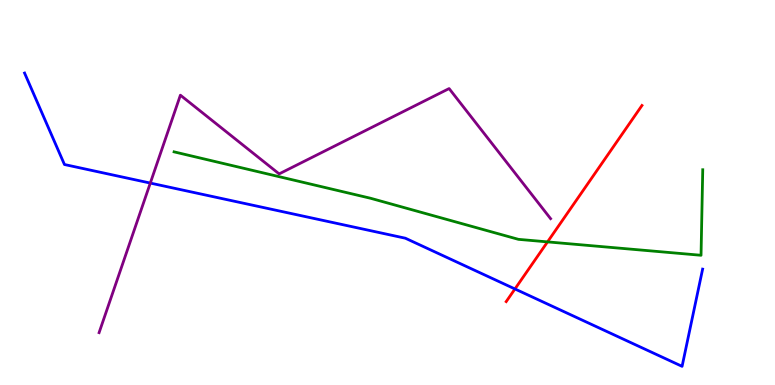[{'lines': ['blue', 'red'], 'intersections': [{'x': 6.64, 'y': 2.49}]}, {'lines': ['green', 'red'], 'intersections': [{'x': 7.06, 'y': 3.72}]}, {'lines': ['purple', 'red'], 'intersections': []}, {'lines': ['blue', 'green'], 'intersections': []}, {'lines': ['blue', 'purple'], 'intersections': [{'x': 1.94, 'y': 5.24}]}, {'lines': ['green', 'purple'], 'intersections': []}]